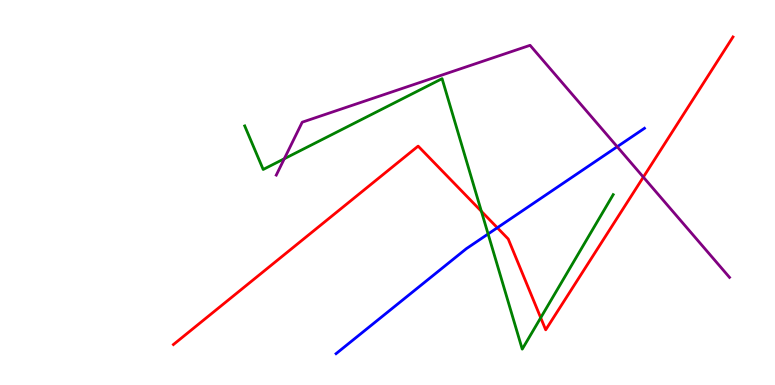[{'lines': ['blue', 'red'], 'intersections': [{'x': 6.42, 'y': 4.08}]}, {'lines': ['green', 'red'], 'intersections': [{'x': 6.21, 'y': 4.51}, {'x': 6.98, 'y': 1.75}]}, {'lines': ['purple', 'red'], 'intersections': [{'x': 8.3, 'y': 5.4}]}, {'lines': ['blue', 'green'], 'intersections': [{'x': 6.3, 'y': 3.92}]}, {'lines': ['blue', 'purple'], 'intersections': [{'x': 7.96, 'y': 6.19}]}, {'lines': ['green', 'purple'], 'intersections': [{'x': 3.67, 'y': 5.88}]}]